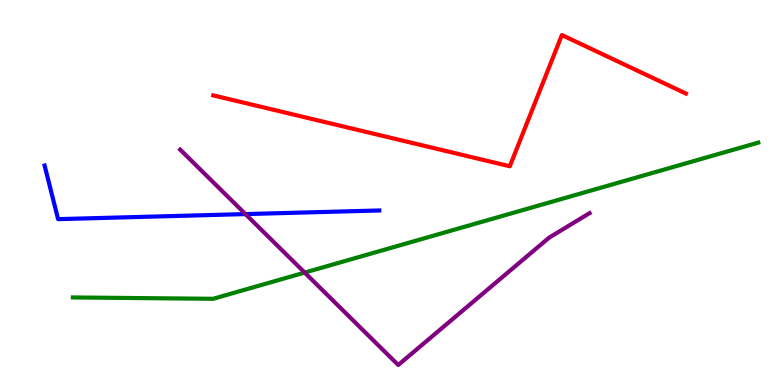[{'lines': ['blue', 'red'], 'intersections': []}, {'lines': ['green', 'red'], 'intersections': []}, {'lines': ['purple', 'red'], 'intersections': []}, {'lines': ['blue', 'green'], 'intersections': []}, {'lines': ['blue', 'purple'], 'intersections': [{'x': 3.17, 'y': 4.44}]}, {'lines': ['green', 'purple'], 'intersections': [{'x': 3.93, 'y': 2.92}]}]